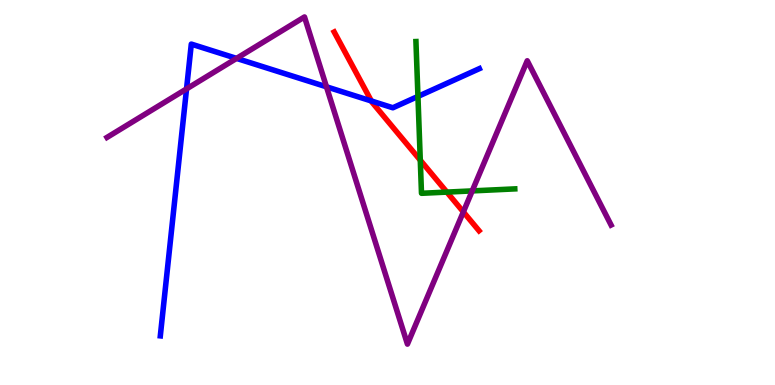[{'lines': ['blue', 'red'], 'intersections': [{'x': 4.79, 'y': 7.38}]}, {'lines': ['green', 'red'], 'intersections': [{'x': 5.42, 'y': 5.84}, {'x': 5.77, 'y': 5.01}]}, {'lines': ['purple', 'red'], 'intersections': [{'x': 5.98, 'y': 4.5}]}, {'lines': ['blue', 'green'], 'intersections': [{'x': 5.39, 'y': 7.5}]}, {'lines': ['blue', 'purple'], 'intersections': [{'x': 2.41, 'y': 7.69}, {'x': 3.05, 'y': 8.48}, {'x': 4.21, 'y': 7.75}]}, {'lines': ['green', 'purple'], 'intersections': [{'x': 6.09, 'y': 5.04}]}]